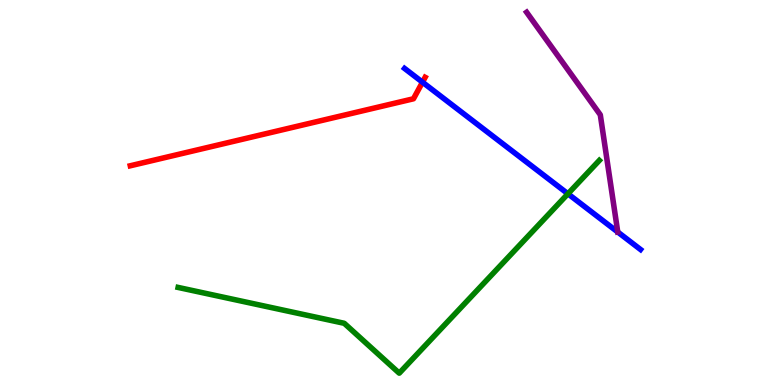[{'lines': ['blue', 'red'], 'intersections': [{'x': 5.45, 'y': 7.87}]}, {'lines': ['green', 'red'], 'intersections': []}, {'lines': ['purple', 'red'], 'intersections': []}, {'lines': ['blue', 'green'], 'intersections': [{'x': 7.33, 'y': 4.97}]}, {'lines': ['blue', 'purple'], 'intersections': [{'x': 7.97, 'y': 3.97}]}, {'lines': ['green', 'purple'], 'intersections': []}]